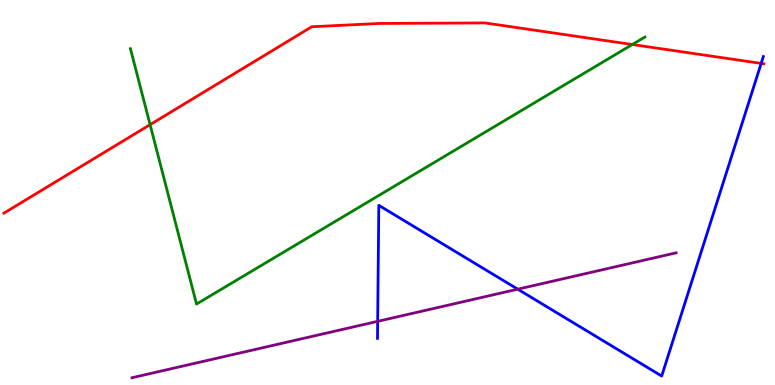[{'lines': ['blue', 'red'], 'intersections': [{'x': 9.82, 'y': 8.35}]}, {'lines': ['green', 'red'], 'intersections': [{'x': 1.94, 'y': 6.76}, {'x': 8.16, 'y': 8.84}]}, {'lines': ['purple', 'red'], 'intersections': []}, {'lines': ['blue', 'green'], 'intersections': []}, {'lines': ['blue', 'purple'], 'intersections': [{'x': 4.87, 'y': 1.65}, {'x': 6.68, 'y': 2.49}]}, {'lines': ['green', 'purple'], 'intersections': []}]